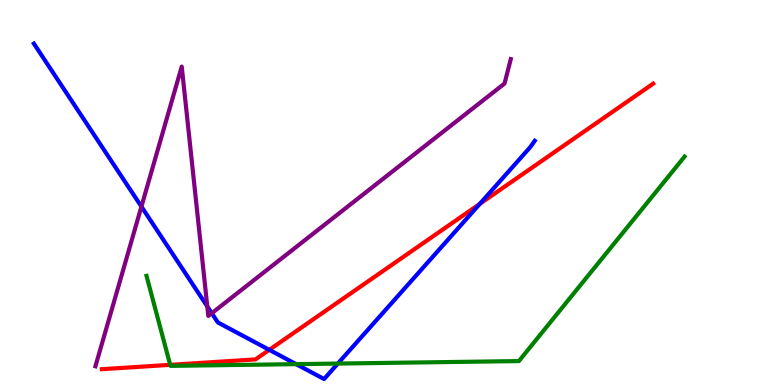[{'lines': ['blue', 'red'], 'intersections': [{'x': 3.47, 'y': 0.913}, {'x': 6.19, 'y': 4.7}]}, {'lines': ['green', 'red'], 'intersections': [{'x': 2.2, 'y': 0.524}]}, {'lines': ['purple', 'red'], 'intersections': []}, {'lines': ['blue', 'green'], 'intersections': [{'x': 3.82, 'y': 0.542}, {'x': 4.36, 'y': 0.557}]}, {'lines': ['blue', 'purple'], 'intersections': [{'x': 1.82, 'y': 4.63}, {'x': 2.67, 'y': 2.04}, {'x': 2.73, 'y': 1.86}]}, {'lines': ['green', 'purple'], 'intersections': []}]